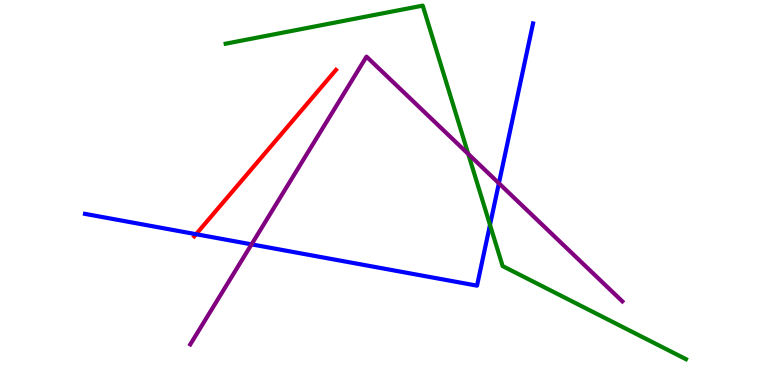[{'lines': ['blue', 'red'], 'intersections': [{'x': 2.53, 'y': 3.92}]}, {'lines': ['green', 'red'], 'intersections': []}, {'lines': ['purple', 'red'], 'intersections': []}, {'lines': ['blue', 'green'], 'intersections': [{'x': 6.32, 'y': 4.16}]}, {'lines': ['blue', 'purple'], 'intersections': [{'x': 3.25, 'y': 3.65}, {'x': 6.44, 'y': 5.24}]}, {'lines': ['green', 'purple'], 'intersections': [{'x': 6.04, 'y': 6.0}]}]